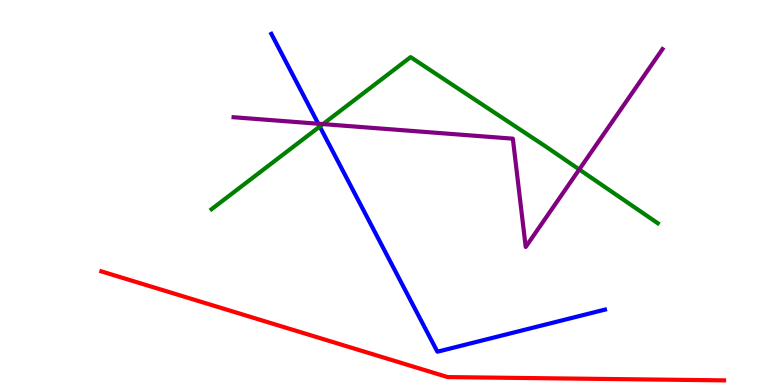[{'lines': ['blue', 'red'], 'intersections': []}, {'lines': ['green', 'red'], 'intersections': []}, {'lines': ['purple', 'red'], 'intersections': []}, {'lines': ['blue', 'green'], 'intersections': [{'x': 4.13, 'y': 6.71}]}, {'lines': ['blue', 'purple'], 'intersections': [{'x': 4.11, 'y': 6.79}]}, {'lines': ['green', 'purple'], 'intersections': [{'x': 4.17, 'y': 6.78}, {'x': 7.47, 'y': 5.6}]}]